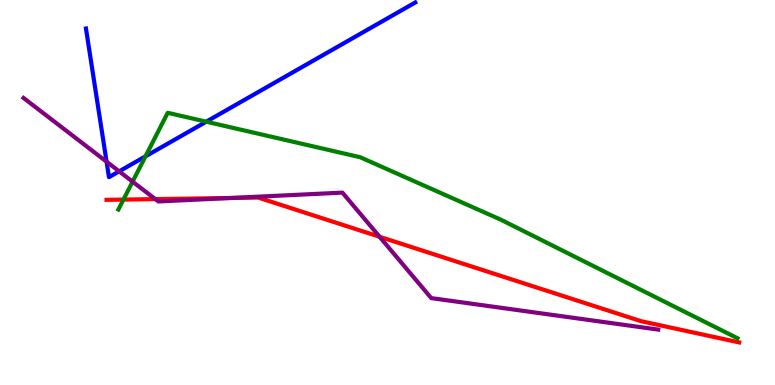[{'lines': ['blue', 'red'], 'intersections': []}, {'lines': ['green', 'red'], 'intersections': [{'x': 1.59, 'y': 4.82}]}, {'lines': ['purple', 'red'], 'intersections': [{'x': 2.0, 'y': 4.83}, {'x': 2.98, 'y': 4.86}, {'x': 4.9, 'y': 3.85}]}, {'lines': ['blue', 'green'], 'intersections': [{'x': 1.88, 'y': 5.94}, {'x': 2.66, 'y': 6.84}]}, {'lines': ['blue', 'purple'], 'intersections': [{'x': 1.38, 'y': 5.8}, {'x': 1.54, 'y': 5.55}]}, {'lines': ['green', 'purple'], 'intersections': [{'x': 1.71, 'y': 5.28}]}]